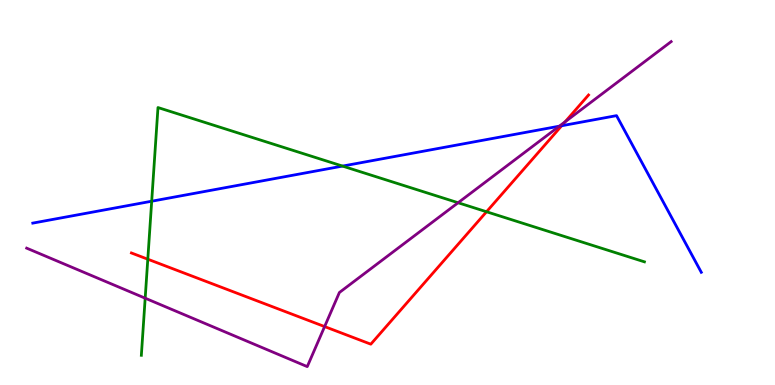[{'lines': ['blue', 'red'], 'intersections': [{'x': 7.25, 'y': 6.73}]}, {'lines': ['green', 'red'], 'intersections': [{'x': 1.91, 'y': 3.27}, {'x': 6.28, 'y': 4.5}]}, {'lines': ['purple', 'red'], 'intersections': [{'x': 4.19, 'y': 1.52}, {'x': 7.29, 'y': 6.84}]}, {'lines': ['blue', 'green'], 'intersections': [{'x': 1.96, 'y': 4.77}, {'x': 4.42, 'y': 5.69}]}, {'lines': ['blue', 'purple'], 'intersections': [{'x': 7.22, 'y': 6.72}]}, {'lines': ['green', 'purple'], 'intersections': [{'x': 1.87, 'y': 2.25}, {'x': 5.91, 'y': 4.73}]}]